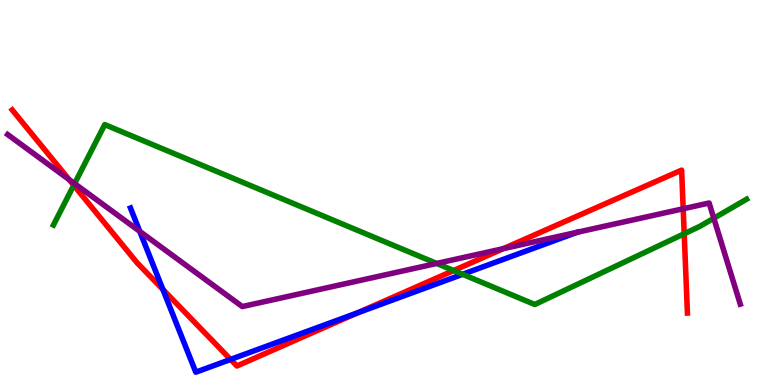[{'lines': ['blue', 'red'], 'intersections': [{'x': 2.1, 'y': 2.48}, {'x': 2.98, 'y': 0.664}, {'x': 4.61, 'y': 1.87}]}, {'lines': ['green', 'red'], 'intersections': [{'x': 0.952, 'y': 5.19}, {'x': 5.85, 'y': 2.97}, {'x': 8.83, 'y': 3.93}]}, {'lines': ['purple', 'red'], 'intersections': [{'x': 0.892, 'y': 5.33}, {'x': 6.49, 'y': 3.54}, {'x': 8.82, 'y': 4.58}]}, {'lines': ['blue', 'green'], 'intersections': [{'x': 5.97, 'y': 2.88}]}, {'lines': ['blue', 'purple'], 'intersections': [{'x': 1.8, 'y': 3.99}]}, {'lines': ['green', 'purple'], 'intersections': [{'x': 0.962, 'y': 5.23}, {'x': 5.63, 'y': 3.16}, {'x': 9.21, 'y': 4.33}]}]